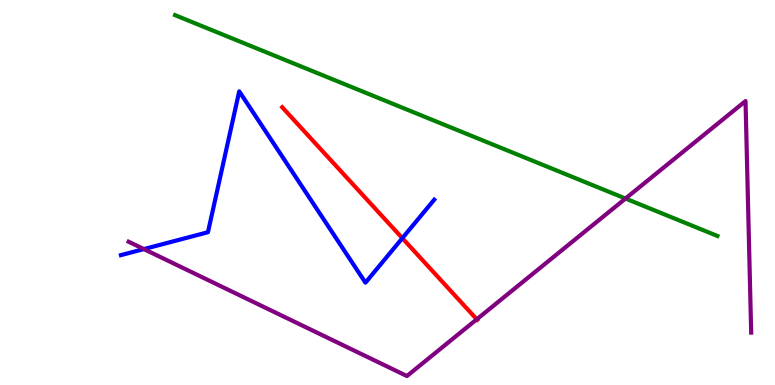[{'lines': ['blue', 'red'], 'intersections': [{'x': 5.19, 'y': 3.81}]}, {'lines': ['green', 'red'], 'intersections': []}, {'lines': ['purple', 'red'], 'intersections': [{'x': 6.15, 'y': 1.71}]}, {'lines': ['blue', 'green'], 'intersections': []}, {'lines': ['blue', 'purple'], 'intersections': [{'x': 1.86, 'y': 3.53}]}, {'lines': ['green', 'purple'], 'intersections': [{'x': 8.07, 'y': 4.84}]}]